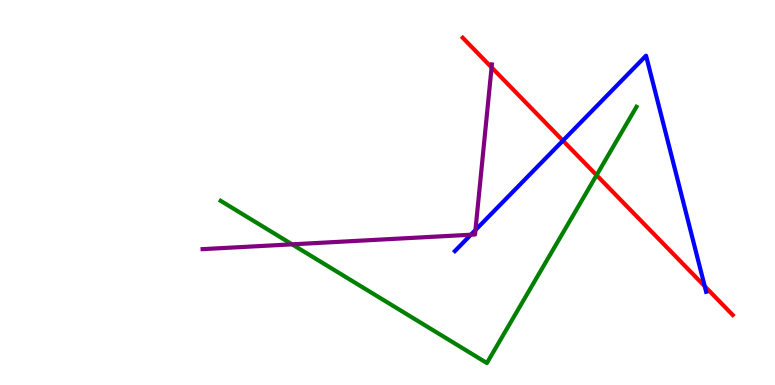[{'lines': ['blue', 'red'], 'intersections': [{'x': 7.26, 'y': 6.35}, {'x': 9.09, 'y': 2.57}]}, {'lines': ['green', 'red'], 'intersections': [{'x': 7.7, 'y': 5.45}]}, {'lines': ['purple', 'red'], 'intersections': [{'x': 6.34, 'y': 8.25}]}, {'lines': ['blue', 'green'], 'intersections': []}, {'lines': ['blue', 'purple'], 'intersections': [{'x': 6.08, 'y': 3.9}, {'x': 6.13, 'y': 4.02}]}, {'lines': ['green', 'purple'], 'intersections': [{'x': 3.77, 'y': 3.65}]}]